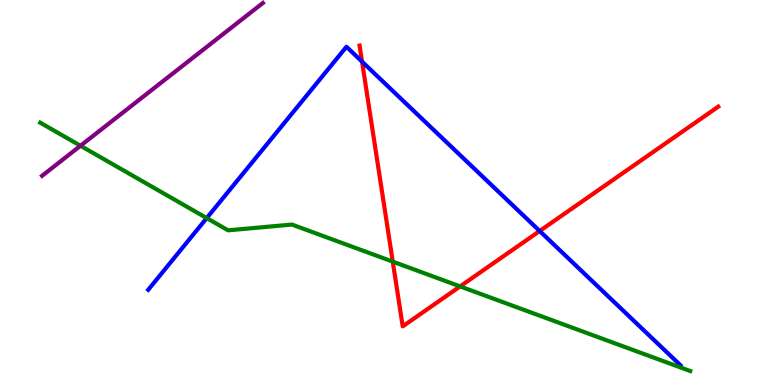[{'lines': ['blue', 'red'], 'intersections': [{'x': 4.67, 'y': 8.4}, {'x': 6.96, 'y': 4.0}]}, {'lines': ['green', 'red'], 'intersections': [{'x': 5.07, 'y': 3.2}, {'x': 5.94, 'y': 2.56}]}, {'lines': ['purple', 'red'], 'intersections': []}, {'lines': ['blue', 'green'], 'intersections': [{'x': 2.67, 'y': 4.34}]}, {'lines': ['blue', 'purple'], 'intersections': []}, {'lines': ['green', 'purple'], 'intersections': [{'x': 1.04, 'y': 6.21}]}]